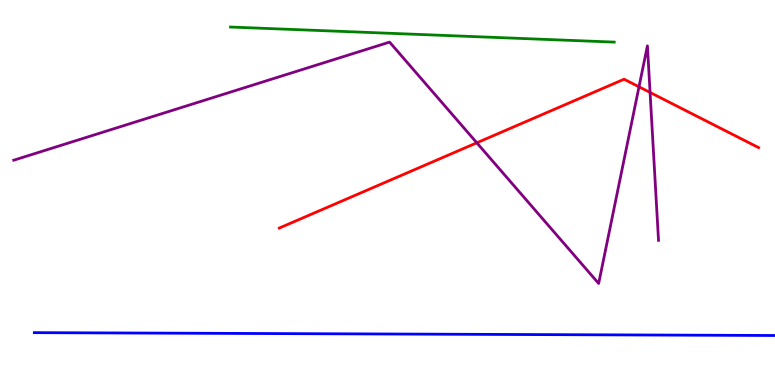[{'lines': ['blue', 'red'], 'intersections': []}, {'lines': ['green', 'red'], 'intersections': []}, {'lines': ['purple', 'red'], 'intersections': [{'x': 6.15, 'y': 6.29}, {'x': 8.25, 'y': 7.75}, {'x': 8.39, 'y': 7.6}]}, {'lines': ['blue', 'green'], 'intersections': []}, {'lines': ['blue', 'purple'], 'intersections': []}, {'lines': ['green', 'purple'], 'intersections': []}]